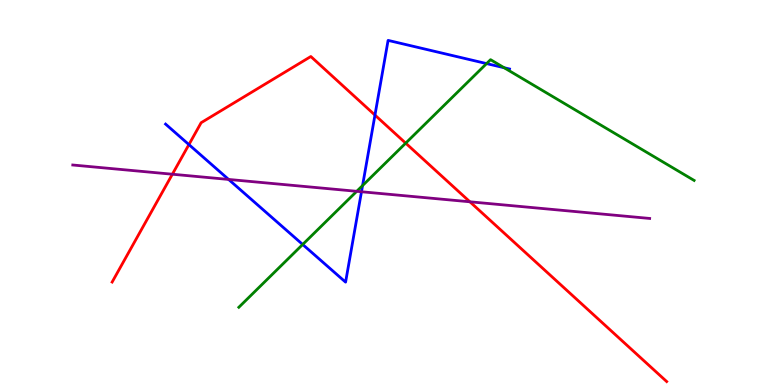[{'lines': ['blue', 'red'], 'intersections': [{'x': 2.44, 'y': 6.24}, {'x': 4.84, 'y': 7.01}]}, {'lines': ['green', 'red'], 'intersections': [{'x': 5.23, 'y': 6.28}]}, {'lines': ['purple', 'red'], 'intersections': [{'x': 2.22, 'y': 5.47}, {'x': 6.06, 'y': 4.76}]}, {'lines': ['blue', 'green'], 'intersections': [{'x': 3.91, 'y': 3.65}, {'x': 4.68, 'y': 5.18}, {'x': 6.28, 'y': 8.35}, {'x': 6.5, 'y': 8.24}]}, {'lines': ['blue', 'purple'], 'intersections': [{'x': 2.95, 'y': 5.34}, {'x': 4.66, 'y': 5.02}]}, {'lines': ['green', 'purple'], 'intersections': [{'x': 4.6, 'y': 5.03}]}]